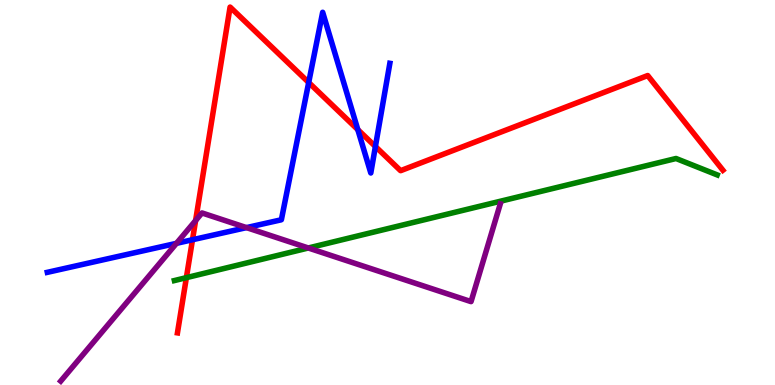[{'lines': ['blue', 'red'], 'intersections': [{'x': 2.48, 'y': 3.77}, {'x': 3.98, 'y': 7.86}, {'x': 4.62, 'y': 6.63}, {'x': 4.84, 'y': 6.19}]}, {'lines': ['green', 'red'], 'intersections': [{'x': 2.4, 'y': 2.79}]}, {'lines': ['purple', 'red'], 'intersections': [{'x': 2.52, 'y': 4.27}]}, {'lines': ['blue', 'green'], 'intersections': []}, {'lines': ['blue', 'purple'], 'intersections': [{'x': 2.28, 'y': 3.68}, {'x': 3.18, 'y': 4.09}]}, {'lines': ['green', 'purple'], 'intersections': [{'x': 3.98, 'y': 3.56}]}]